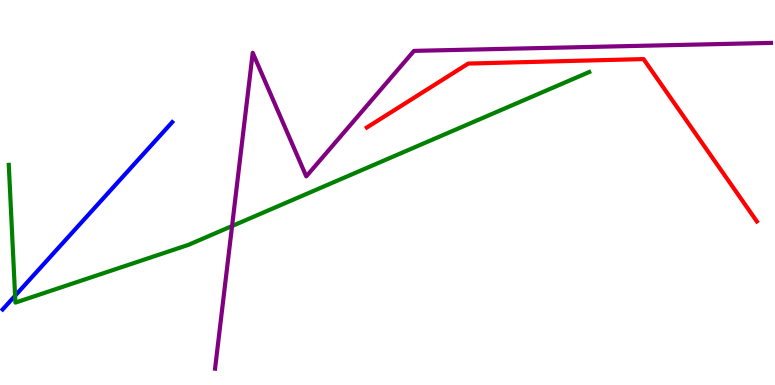[{'lines': ['blue', 'red'], 'intersections': []}, {'lines': ['green', 'red'], 'intersections': []}, {'lines': ['purple', 'red'], 'intersections': []}, {'lines': ['blue', 'green'], 'intersections': [{'x': 0.195, 'y': 2.32}]}, {'lines': ['blue', 'purple'], 'intersections': []}, {'lines': ['green', 'purple'], 'intersections': [{'x': 2.99, 'y': 4.13}]}]